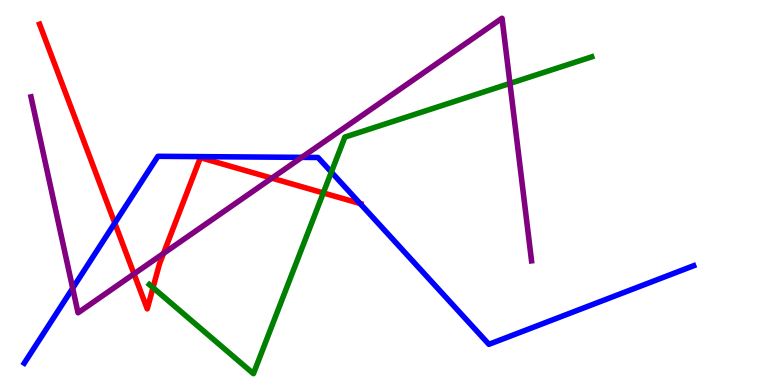[{'lines': ['blue', 'red'], 'intersections': [{'x': 1.48, 'y': 4.21}, {'x': 4.65, 'y': 4.71}]}, {'lines': ['green', 'red'], 'intersections': [{'x': 1.97, 'y': 2.53}, {'x': 4.17, 'y': 4.99}]}, {'lines': ['purple', 'red'], 'intersections': [{'x': 1.73, 'y': 2.89}, {'x': 2.11, 'y': 3.42}, {'x': 3.51, 'y': 5.37}]}, {'lines': ['blue', 'green'], 'intersections': [{'x': 4.28, 'y': 5.53}]}, {'lines': ['blue', 'purple'], 'intersections': [{'x': 0.938, 'y': 2.51}, {'x': 3.89, 'y': 5.91}]}, {'lines': ['green', 'purple'], 'intersections': [{'x': 6.58, 'y': 7.83}]}]